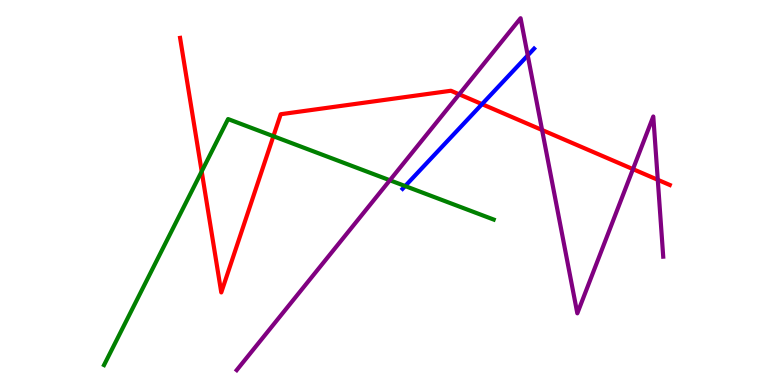[{'lines': ['blue', 'red'], 'intersections': [{'x': 6.22, 'y': 7.29}]}, {'lines': ['green', 'red'], 'intersections': [{'x': 2.6, 'y': 5.55}, {'x': 3.53, 'y': 6.46}]}, {'lines': ['purple', 'red'], 'intersections': [{'x': 5.92, 'y': 7.55}, {'x': 6.99, 'y': 6.62}, {'x': 8.17, 'y': 5.61}, {'x': 8.49, 'y': 5.33}]}, {'lines': ['blue', 'green'], 'intersections': [{'x': 5.23, 'y': 5.17}]}, {'lines': ['blue', 'purple'], 'intersections': [{'x': 6.81, 'y': 8.56}]}, {'lines': ['green', 'purple'], 'intersections': [{'x': 5.03, 'y': 5.32}]}]